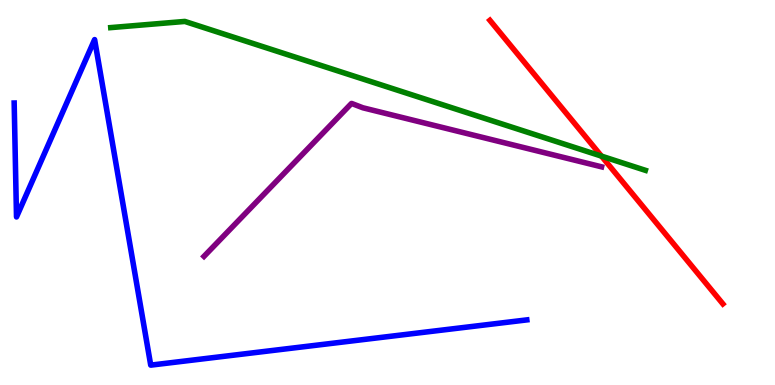[{'lines': ['blue', 'red'], 'intersections': []}, {'lines': ['green', 'red'], 'intersections': [{'x': 7.76, 'y': 5.94}]}, {'lines': ['purple', 'red'], 'intersections': []}, {'lines': ['blue', 'green'], 'intersections': []}, {'lines': ['blue', 'purple'], 'intersections': []}, {'lines': ['green', 'purple'], 'intersections': []}]